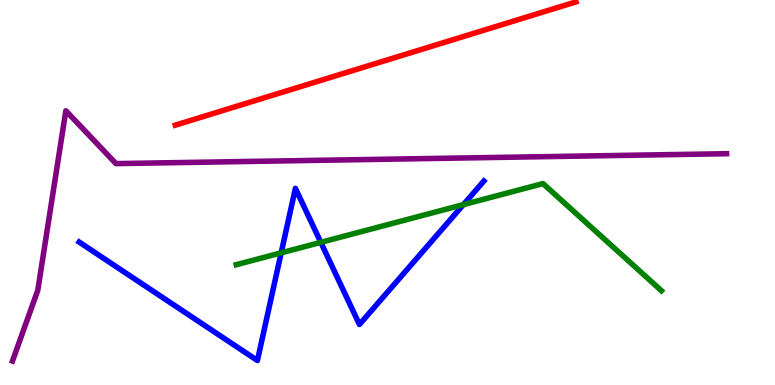[{'lines': ['blue', 'red'], 'intersections': []}, {'lines': ['green', 'red'], 'intersections': []}, {'lines': ['purple', 'red'], 'intersections': []}, {'lines': ['blue', 'green'], 'intersections': [{'x': 3.63, 'y': 3.43}, {'x': 4.14, 'y': 3.71}, {'x': 5.98, 'y': 4.68}]}, {'lines': ['blue', 'purple'], 'intersections': []}, {'lines': ['green', 'purple'], 'intersections': []}]